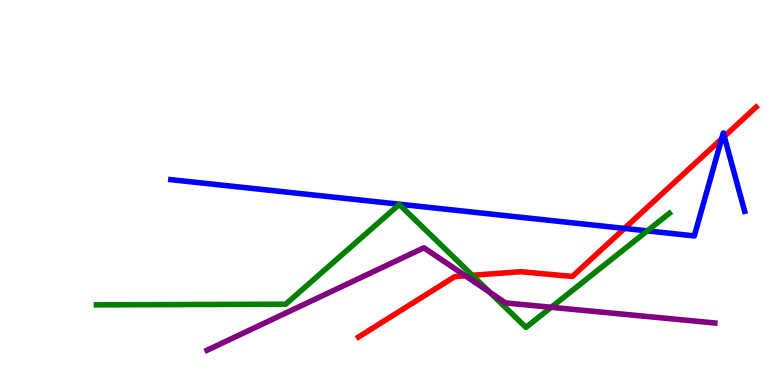[{'lines': ['blue', 'red'], 'intersections': [{'x': 8.06, 'y': 4.07}, {'x': 9.31, 'y': 6.39}, {'x': 9.35, 'y': 6.46}]}, {'lines': ['green', 'red'], 'intersections': [{'x': 6.09, 'y': 2.85}]}, {'lines': ['purple', 'red'], 'intersections': [{'x': 6.01, 'y': 2.84}]}, {'lines': ['blue', 'green'], 'intersections': [{'x': 8.35, 'y': 4.0}]}, {'lines': ['blue', 'purple'], 'intersections': []}, {'lines': ['green', 'purple'], 'intersections': [{'x': 6.32, 'y': 2.41}, {'x': 7.11, 'y': 2.02}]}]